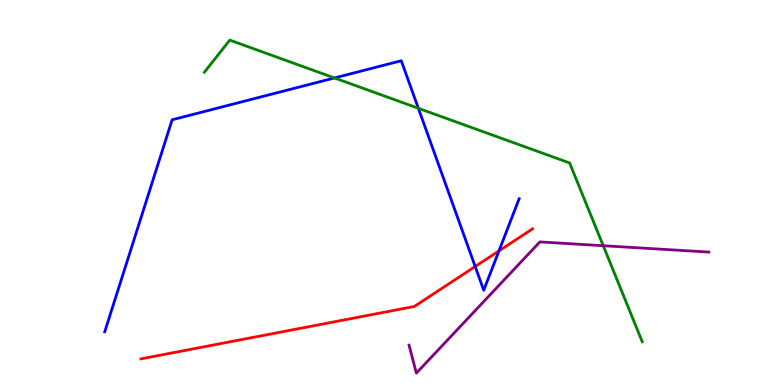[{'lines': ['blue', 'red'], 'intersections': [{'x': 6.13, 'y': 3.08}, {'x': 6.44, 'y': 3.48}]}, {'lines': ['green', 'red'], 'intersections': []}, {'lines': ['purple', 'red'], 'intersections': []}, {'lines': ['blue', 'green'], 'intersections': [{'x': 4.32, 'y': 7.98}, {'x': 5.4, 'y': 7.19}]}, {'lines': ['blue', 'purple'], 'intersections': []}, {'lines': ['green', 'purple'], 'intersections': [{'x': 7.78, 'y': 3.62}]}]